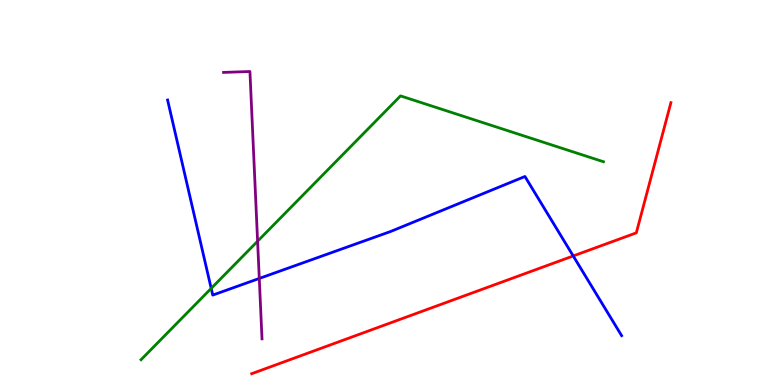[{'lines': ['blue', 'red'], 'intersections': [{'x': 7.4, 'y': 3.35}]}, {'lines': ['green', 'red'], 'intersections': []}, {'lines': ['purple', 'red'], 'intersections': []}, {'lines': ['blue', 'green'], 'intersections': [{'x': 2.73, 'y': 2.51}]}, {'lines': ['blue', 'purple'], 'intersections': [{'x': 3.35, 'y': 2.77}]}, {'lines': ['green', 'purple'], 'intersections': [{'x': 3.32, 'y': 3.73}]}]